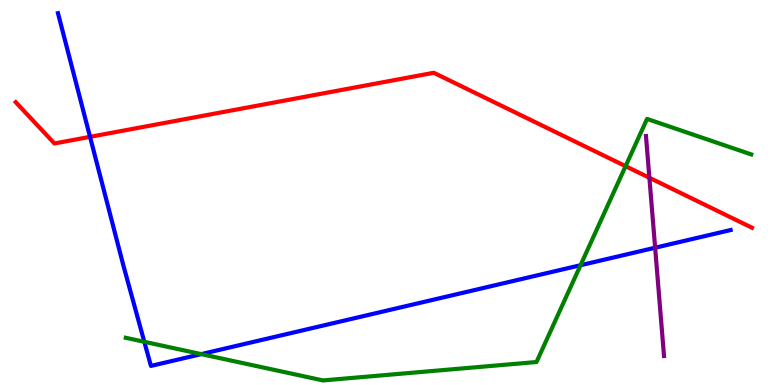[{'lines': ['blue', 'red'], 'intersections': [{'x': 1.16, 'y': 6.45}]}, {'lines': ['green', 'red'], 'intersections': [{'x': 8.07, 'y': 5.68}]}, {'lines': ['purple', 'red'], 'intersections': [{'x': 8.38, 'y': 5.38}]}, {'lines': ['blue', 'green'], 'intersections': [{'x': 1.86, 'y': 1.12}, {'x': 2.6, 'y': 0.802}, {'x': 7.49, 'y': 3.11}]}, {'lines': ['blue', 'purple'], 'intersections': [{'x': 8.45, 'y': 3.57}]}, {'lines': ['green', 'purple'], 'intersections': []}]